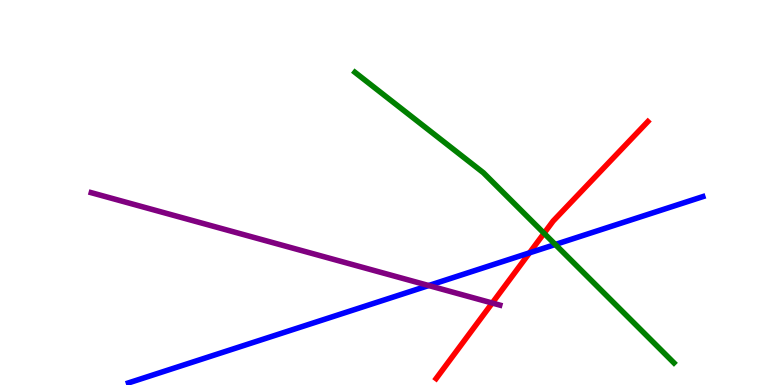[{'lines': ['blue', 'red'], 'intersections': [{'x': 6.83, 'y': 3.43}]}, {'lines': ['green', 'red'], 'intersections': [{'x': 7.02, 'y': 3.94}]}, {'lines': ['purple', 'red'], 'intersections': [{'x': 6.35, 'y': 2.13}]}, {'lines': ['blue', 'green'], 'intersections': [{'x': 7.17, 'y': 3.65}]}, {'lines': ['blue', 'purple'], 'intersections': [{'x': 5.53, 'y': 2.58}]}, {'lines': ['green', 'purple'], 'intersections': []}]